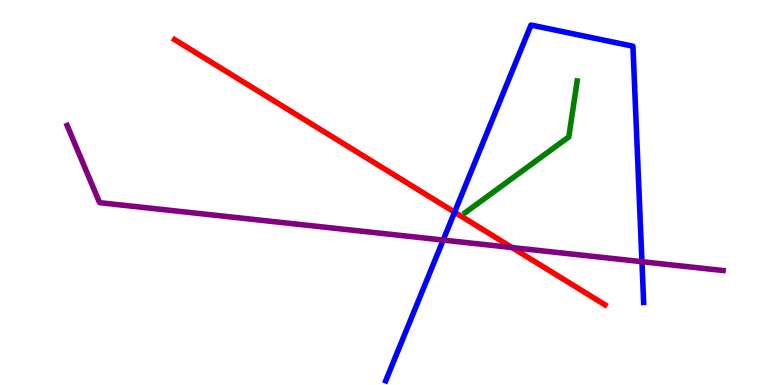[{'lines': ['blue', 'red'], 'intersections': [{'x': 5.87, 'y': 4.49}]}, {'lines': ['green', 'red'], 'intersections': []}, {'lines': ['purple', 'red'], 'intersections': [{'x': 6.61, 'y': 3.57}]}, {'lines': ['blue', 'green'], 'intersections': []}, {'lines': ['blue', 'purple'], 'intersections': [{'x': 5.72, 'y': 3.76}, {'x': 8.28, 'y': 3.2}]}, {'lines': ['green', 'purple'], 'intersections': []}]